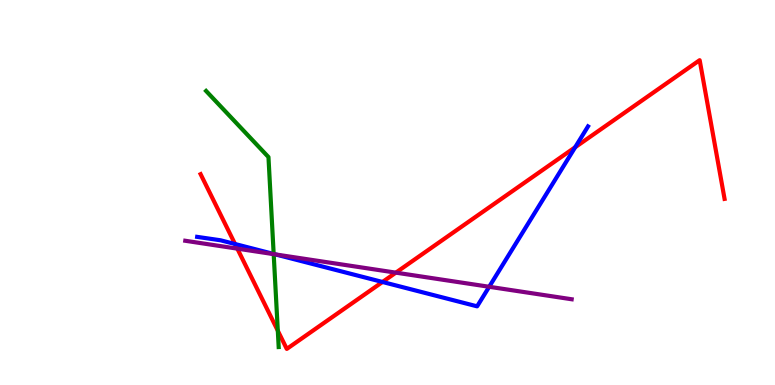[{'lines': ['blue', 'red'], 'intersections': [{'x': 3.03, 'y': 3.66}, {'x': 4.94, 'y': 2.68}, {'x': 7.42, 'y': 6.18}]}, {'lines': ['green', 'red'], 'intersections': [{'x': 3.58, 'y': 1.41}]}, {'lines': ['purple', 'red'], 'intersections': [{'x': 3.06, 'y': 3.54}, {'x': 5.11, 'y': 2.92}]}, {'lines': ['blue', 'green'], 'intersections': [{'x': 3.53, 'y': 3.4}]}, {'lines': ['blue', 'purple'], 'intersections': [{'x': 3.55, 'y': 3.39}, {'x': 6.31, 'y': 2.55}]}, {'lines': ['green', 'purple'], 'intersections': [{'x': 3.53, 'y': 3.4}]}]